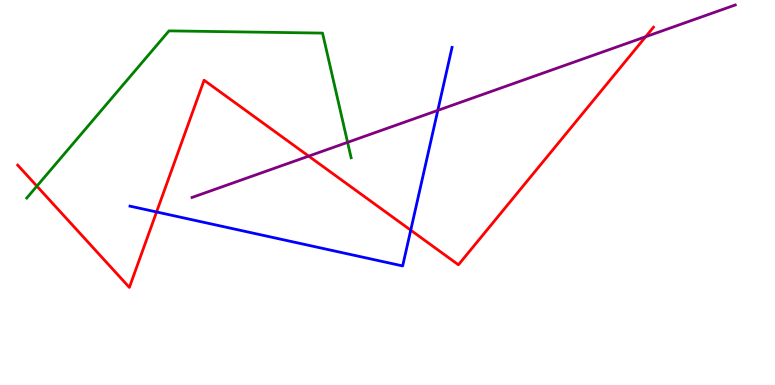[{'lines': ['blue', 'red'], 'intersections': [{'x': 2.02, 'y': 4.49}, {'x': 5.3, 'y': 4.02}]}, {'lines': ['green', 'red'], 'intersections': [{'x': 0.476, 'y': 5.17}]}, {'lines': ['purple', 'red'], 'intersections': [{'x': 3.98, 'y': 5.94}, {'x': 8.33, 'y': 9.05}]}, {'lines': ['blue', 'green'], 'intersections': []}, {'lines': ['blue', 'purple'], 'intersections': [{'x': 5.65, 'y': 7.13}]}, {'lines': ['green', 'purple'], 'intersections': [{'x': 4.49, 'y': 6.3}]}]